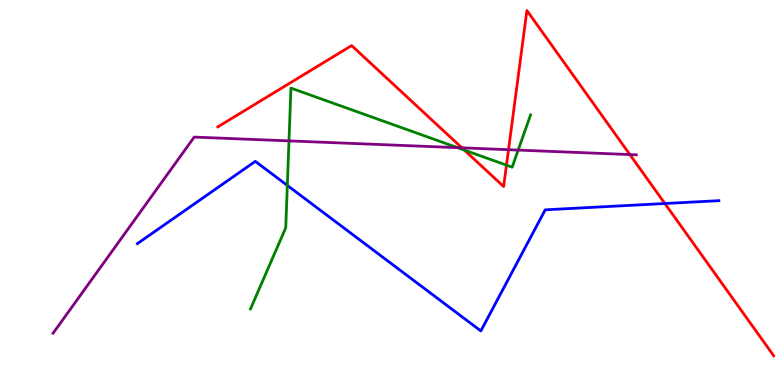[{'lines': ['blue', 'red'], 'intersections': [{'x': 8.58, 'y': 4.71}]}, {'lines': ['green', 'red'], 'intersections': [{'x': 5.99, 'y': 6.1}, {'x': 6.54, 'y': 5.71}]}, {'lines': ['purple', 'red'], 'intersections': [{'x': 5.96, 'y': 6.16}, {'x': 6.56, 'y': 6.11}, {'x': 8.13, 'y': 5.99}]}, {'lines': ['blue', 'green'], 'intersections': [{'x': 3.71, 'y': 5.18}]}, {'lines': ['blue', 'purple'], 'intersections': []}, {'lines': ['green', 'purple'], 'intersections': [{'x': 3.73, 'y': 6.34}, {'x': 5.9, 'y': 6.16}, {'x': 6.69, 'y': 6.1}]}]